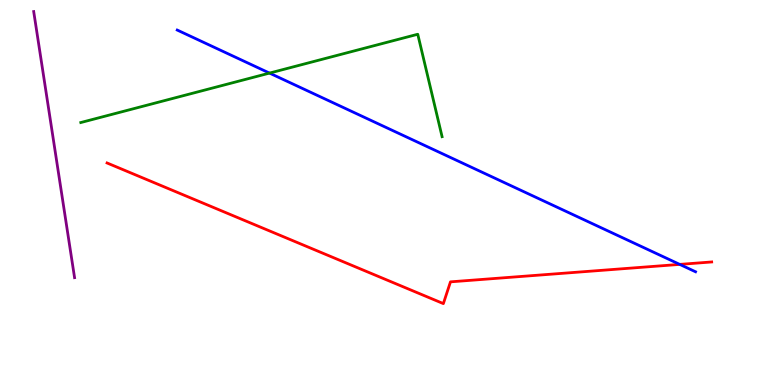[{'lines': ['blue', 'red'], 'intersections': [{'x': 8.77, 'y': 3.13}]}, {'lines': ['green', 'red'], 'intersections': []}, {'lines': ['purple', 'red'], 'intersections': []}, {'lines': ['blue', 'green'], 'intersections': [{'x': 3.48, 'y': 8.1}]}, {'lines': ['blue', 'purple'], 'intersections': []}, {'lines': ['green', 'purple'], 'intersections': []}]